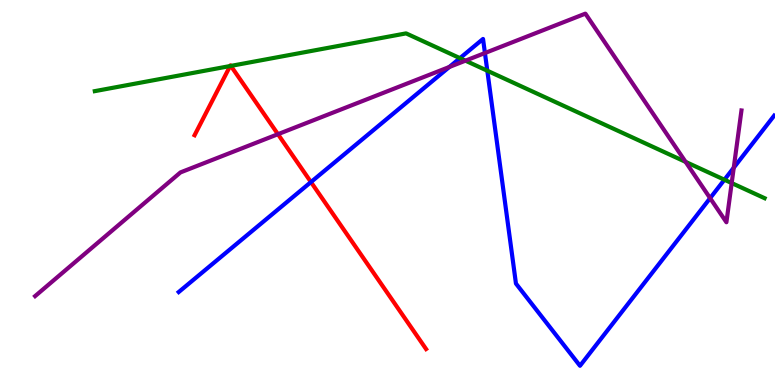[{'lines': ['blue', 'red'], 'intersections': [{'x': 4.01, 'y': 5.27}]}, {'lines': ['green', 'red'], 'intersections': [{'x': 2.97, 'y': 8.28}, {'x': 2.98, 'y': 8.29}]}, {'lines': ['purple', 'red'], 'intersections': [{'x': 3.59, 'y': 6.51}]}, {'lines': ['blue', 'green'], 'intersections': [{'x': 5.93, 'y': 8.49}, {'x': 6.29, 'y': 8.16}, {'x': 9.35, 'y': 5.33}]}, {'lines': ['blue', 'purple'], 'intersections': [{'x': 5.8, 'y': 8.26}, {'x': 6.26, 'y': 8.62}, {'x': 9.16, 'y': 4.85}, {'x': 9.47, 'y': 5.64}]}, {'lines': ['green', 'purple'], 'intersections': [{'x': 6.01, 'y': 8.42}, {'x': 8.85, 'y': 5.8}, {'x': 9.44, 'y': 5.25}]}]